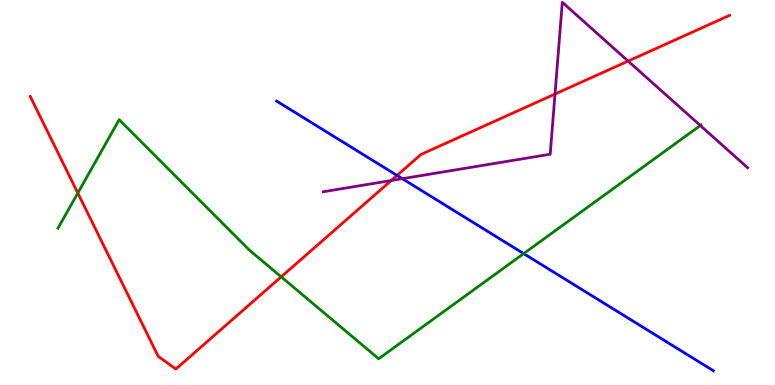[{'lines': ['blue', 'red'], 'intersections': [{'x': 5.12, 'y': 5.44}]}, {'lines': ['green', 'red'], 'intersections': [{'x': 1.0, 'y': 4.99}, {'x': 3.63, 'y': 2.81}]}, {'lines': ['purple', 'red'], 'intersections': [{'x': 5.05, 'y': 5.31}, {'x': 7.16, 'y': 7.56}, {'x': 8.11, 'y': 8.41}]}, {'lines': ['blue', 'green'], 'intersections': [{'x': 6.76, 'y': 3.41}]}, {'lines': ['blue', 'purple'], 'intersections': [{'x': 5.19, 'y': 5.36}]}, {'lines': ['green', 'purple'], 'intersections': [{'x': 9.04, 'y': 6.74}]}]